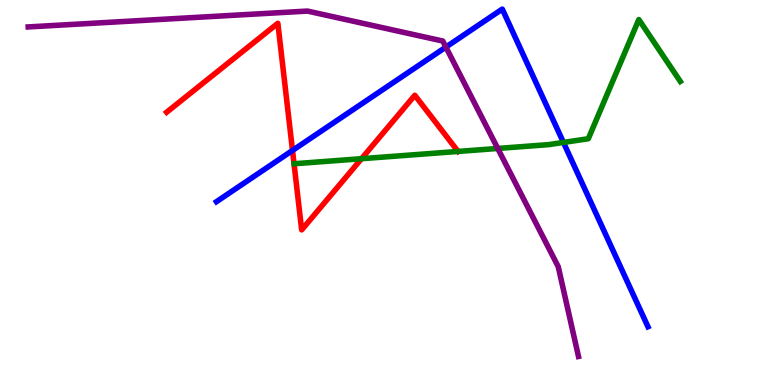[{'lines': ['blue', 'red'], 'intersections': [{'x': 3.77, 'y': 6.09}]}, {'lines': ['green', 'red'], 'intersections': [{'x': 4.66, 'y': 5.88}, {'x': 5.91, 'y': 6.07}]}, {'lines': ['purple', 'red'], 'intersections': []}, {'lines': ['blue', 'green'], 'intersections': [{'x': 7.27, 'y': 6.3}]}, {'lines': ['blue', 'purple'], 'intersections': [{'x': 5.75, 'y': 8.78}]}, {'lines': ['green', 'purple'], 'intersections': [{'x': 6.42, 'y': 6.14}]}]